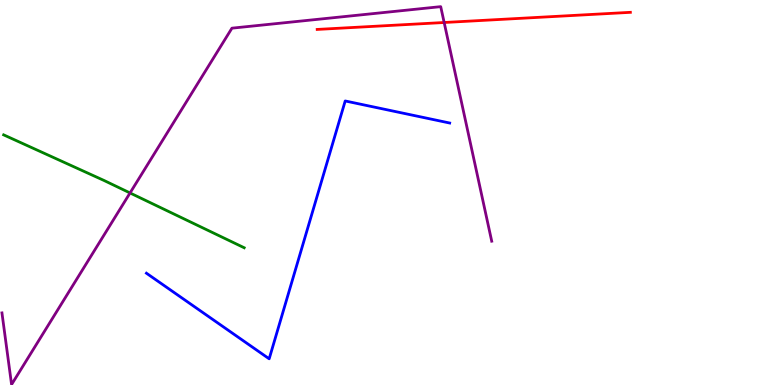[{'lines': ['blue', 'red'], 'intersections': []}, {'lines': ['green', 'red'], 'intersections': []}, {'lines': ['purple', 'red'], 'intersections': [{'x': 5.73, 'y': 9.42}]}, {'lines': ['blue', 'green'], 'intersections': []}, {'lines': ['blue', 'purple'], 'intersections': []}, {'lines': ['green', 'purple'], 'intersections': [{'x': 1.68, 'y': 4.99}]}]